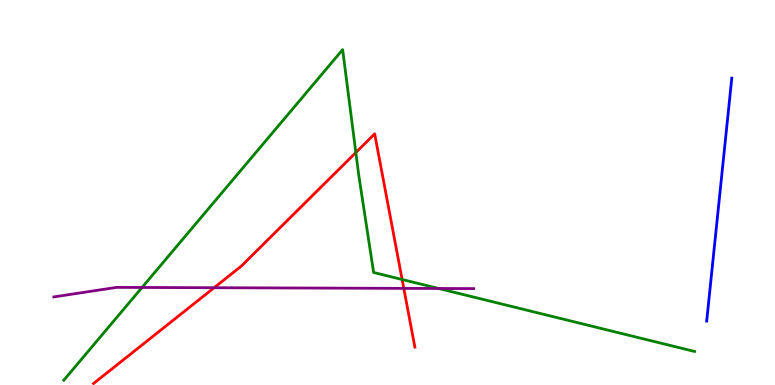[{'lines': ['blue', 'red'], 'intersections': []}, {'lines': ['green', 'red'], 'intersections': [{'x': 4.59, 'y': 6.04}, {'x': 5.19, 'y': 2.74}]}, {'lines': ['purple', 'red'], 'intersections': [{'x': 2.76, 'y': 2.53}, {'x': 5.21, 'y': 2.51}]}, {'lines': ['blue', 'green'], 'intersections': []}, {'lines': ['blue', 'purple'], 'intersections': []}, {'lines': ['green', 'purple'], 'intersections': [{'x': 1.83, 'y': 2.53}, {'x': 5.66, 'y': 2.51}]}]